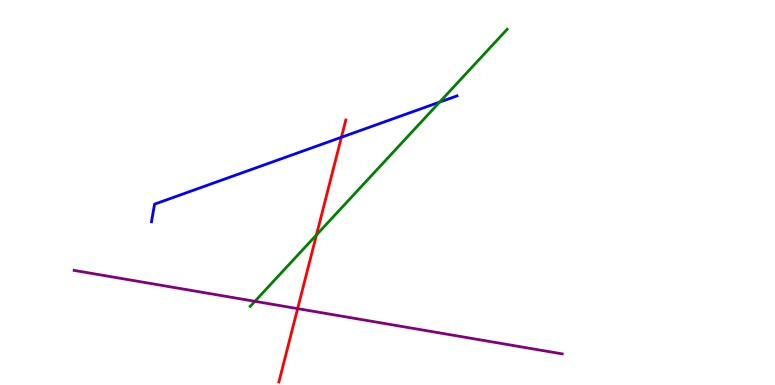[{'lines': ['blue', 'red'], 'intersections': [{'x': 4.41, 'y': 6.43}]}, {'lines': ['green', 'red'], 'intersections': [{'x': 4.08, 'y': 3.9}]}, {'lines': ['purple', 'red'], 'intersections': [{'x': 3.84, 'y': 1.98}]}, {'lines': ['blue', 'green'], 'intersections': [{'x': 5.67, 'y': 7.35}]}, {'lines': ['blue', 'purple'], 'intersections': []}, {'lines': ['green', 'purple'], 'intersections': [{'x': 3.29, 'y': 2.17}]}]